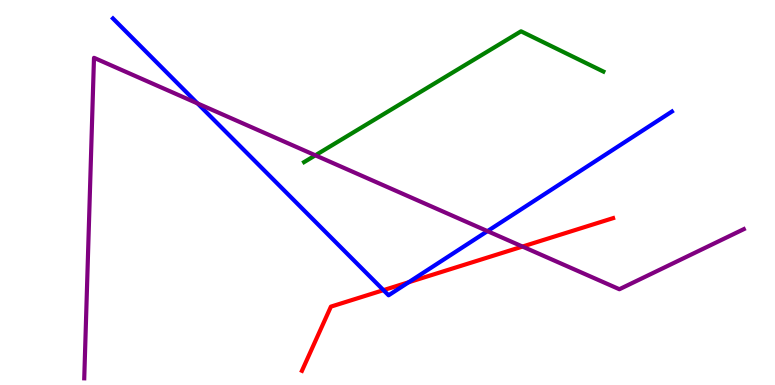[{'lines': ['blue', 'red'], 'intersections': [{'x': 4.95, 'y': 2.46}, {'x': 5.27, 'y': 2.67}]}, {'lines': ['green', 'red'], 'intersections': []}, {'lines': ['purple', 'red'], 'intersections': [{'x': 6.74, 'y': 3.6}]}, {'lines': ['blue', 'green'], 'intersections': []}, {'lines': ['blue', 'purple'], 'intersections': [{'x': 2.55, 'y': 7.31}, {'x': 6.29, 'y': 4.0}]}, {'lines': ['green', 'purple'], 'intersections': [{'x': 4.07, 'y': 5.97}]}]